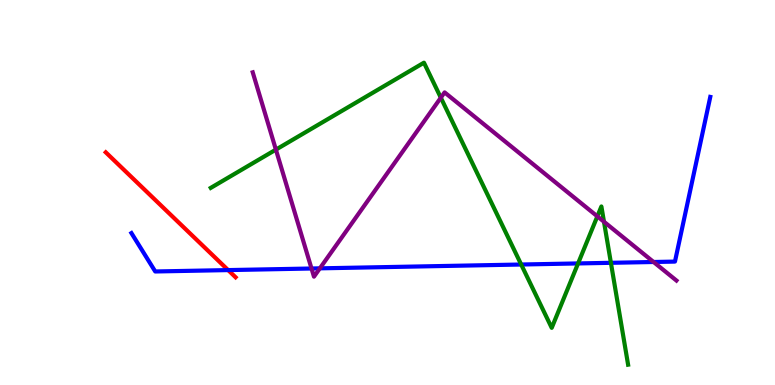[{'lines': ['blue', 'red'], 'intersections': [{'x': 2.94, 'y': 2.98}]}, {'lines': ['green', 'red'], 'intersections': []}, {'lines': ['purple', 'red'], 'intersections': []}, {'lines': ['blue', 'green'], 'intersections': [{'x': 6.73, 'y': 3.13}, {'x': 7.46, 'y': 3.16}, {'x': 7.88, 'y': 3.17}]}, {'lines': ['blue', 'purple'], 'intersections': [{'x': 4.02, 'y': 3.03}, {'x': 4.13, 'y': 3.03}, {'x': 8.43, 'y': 3.19}]}, {'lines': ['green', 'purple'], 'intersections': [{'x': 3.56, 'y': 6.11}, {'x': 5.69, 'y': 7.46}, {'x': 7.71, 'y': 4.38}, {'x': 7.79, 'y': 4.24}]}]